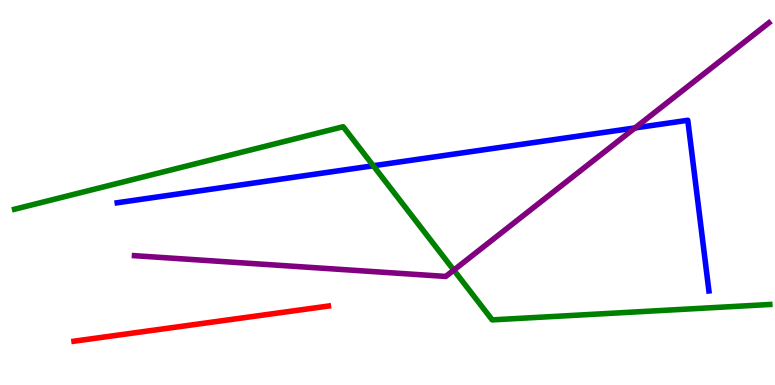[{'lines': ['blue', 'red'], 'intersections': []}, {'lines': ['green', 'red'], 'intersections': []}, {'lines': ['purple', 'red'], 'intersections': []}, {'lines': ['blue', 'green'], 'intersections': [{'x': 4.82, 'y': 5.69}]}, {'lines': ['blue', 'purple'], 'intersections': [{'x': 8.19, 'y': 6.68}]}, {'lines': ['green', 'purple'], 'intersections': [{'x': 5.86, 'y': 2.98}]}]